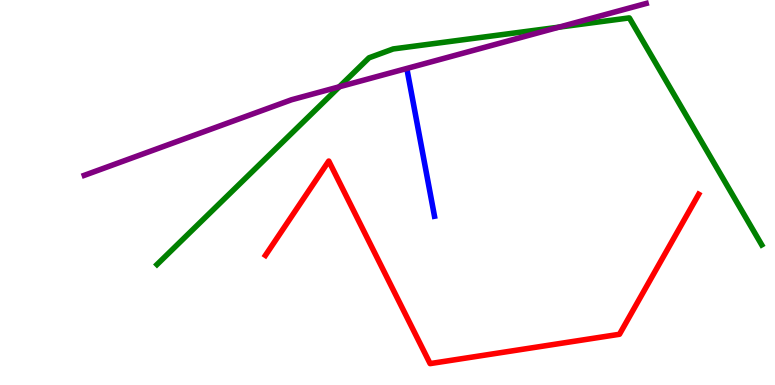[{'lines': ['blue', 'red'], 'intersections': []}, {'lines': ['green', 'red'], 'intersections': []}, {'lines': ['purple', 'red'], 'intersections': []}, {'lines': ['blue', 'green'], 'intersections': []}, {'lines': ['blue', 'purple'], 'intersections': []}, {'lines': ['green', 'purple'], 'intersections': [{'x': 4.38, 'y': 7.75}, {'x': 7.21, 'y': 9.29}]}]